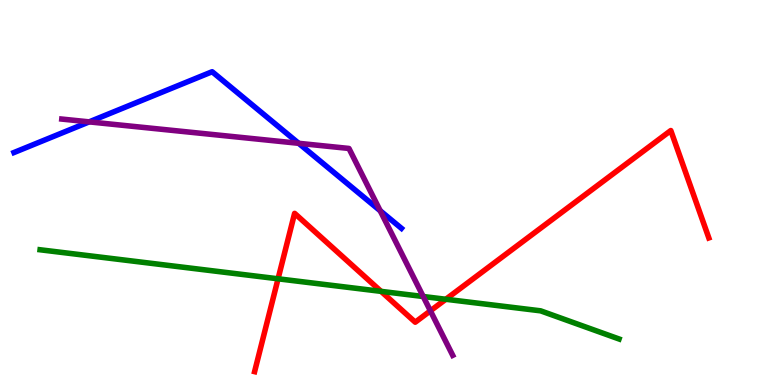[{'lines': ['blue', 'red'], 'intersections': []}, {'lines': ['green', 'red'], 'intersections': [{'x': 3.59, 'y': 2.76}, {'x': 4.92, 'y': 2.43}, {'x': 5.75, 'y': 2.23}]}, {'lines': ['purple', 'red'], 'intersections': [{'x': 5.55, 'y': 1.93}]}, {'lines': ['blue', 'green'], 'intersections': []}, {'lines': ['blue', 'purple'], 'intersections': [{'x': 1.15, 'y': 6.83}, {'x': 3.85, 'y': 6.28}, {'x': 4.91, 'y': 4.53}]}, {'lines': ['green', 'purple'], 'intersections': [{'x': 5.46, 'y': 2.3}]}]